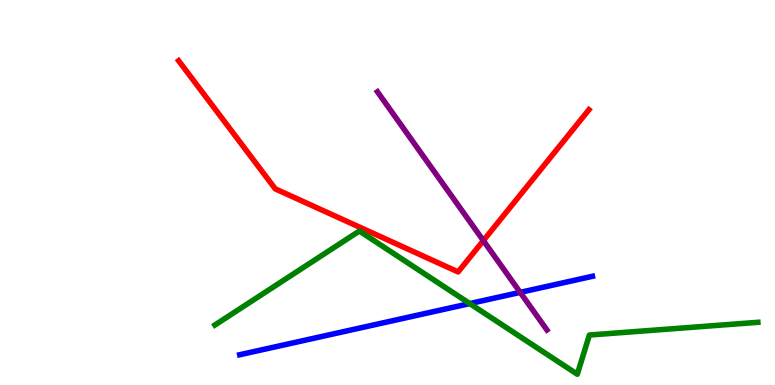[{'lines': ['blue', 'red'], 'intersections': []}, {'lines': ['green', 'red'], 'intersections': []}, {'lines': ['purple', 'red'], 'intersections': [{'x': 6.24, 'y': 3.75}]}, {'lines': ['blue', 'green'], 'intersections': [{'x': 6.06, 'y': 2.11}]}, {'lines': ['blue', 'purple'], 'intersections': [{'x': 6.71, 'y': 2.41}]}, {'lines': ['green', 'purple'], 'intersections': []}]